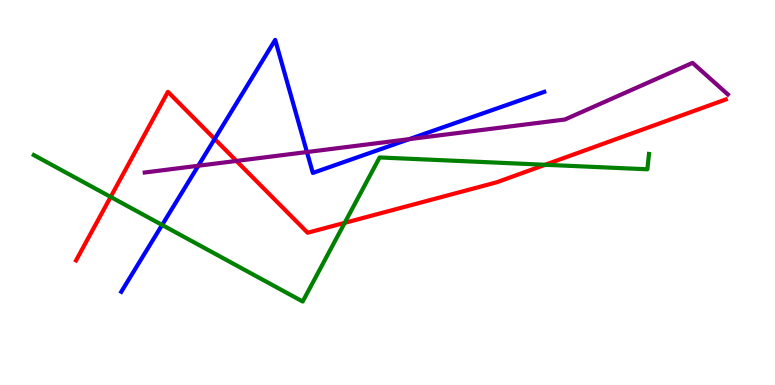[{'lines': ['blue', 'red'], 'intersections': [{'x': 2.77, 'y': 6.39}]}, {'lines': ['green', 'red'], 'intersections': [{'x': 1.43, 'y': 4.88}, {'x': 4.45, 'y': 4.21}, {'x': 7.03, 'y': 5.72}]}, {'lines': ['purple', 'red'], 'intersections': [{'x': 3.05, 'y': 5.82}]}, {'lines': ['blue', 'green'], 'intersections': [{'x': 2.09, 'y': 4.16}]}, {'lines': ['blue', 'purple'], 'intersections': [{'x': 2.56, 'y': 5.69}, {'x': 3.96, 'y': 6.05}, {'x': 5.28, 'y': 6.39}]}, {'lines': ['green', 'purple'], 'intersections': []}]